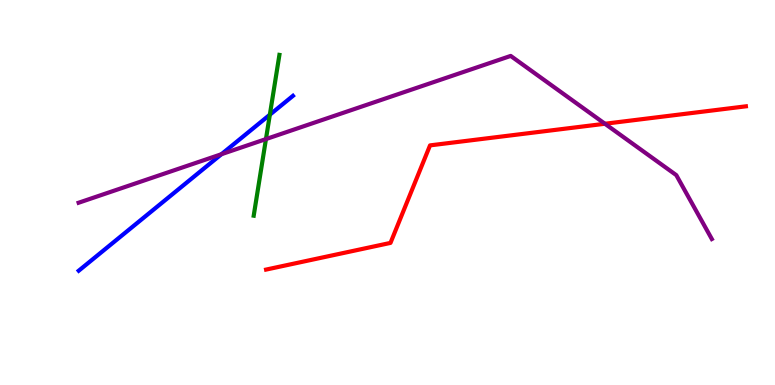[{'lines': ['blue', 'red'], 'intersections': []}, {'lines': ['green', 'red'], 'intersections': []}, {'lines': ['purple', 'red'], 'intersections': [{'x': 7.81, 'y': 6.79}]}, {'lines': ['blue', 'green'], 'intersections': [{'x': 3.48, 'y': 7.02}]}, {'lines': ['blue', 'purple'], 'intersections': [{'x': 2.86, 'y': 5.99}]}, {'lines': ['green', 'purple'], 'intersections': [{'x': 3.43, 'y': 6.39}]}]